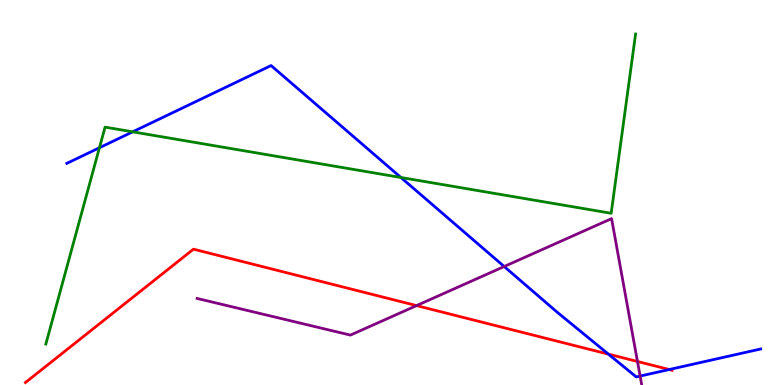[{'lines': ['blue', 'red'], 'intersections': [{'x': 7.85, 'y': 0.802}, {'x': 8.64, 'y': 0.402}]}, {'lines': ['green', 'red'], 'intersections': []}, {'lines': ['purple', 'red'], 'intersections': [{'x': 5.37, 'y': 2.06}, {'x': 8.23, 'y': 0.611}]}, {'lines': ['blue', 'green'], 'intersections': [{'x': 1.28, 'y': 6.16}, {'x': 1.71, 'y': 6.58}, {'x': 5.17, 'y': 5.39}]}, {'lines': ['blue', 'purple'], 'intersections': [{'x': 6.51, 'y': 3.08}, {'x': 8.26, 'y': 0.232}]}, {'lines': ['green', 'purple'], 'intersections': []}]